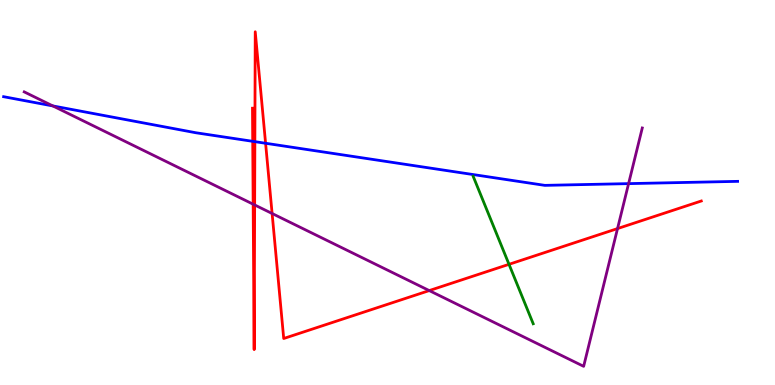[{'lines': ['blue', 'red'], 'intersections': [{'x': 3.26, 'y': 6.33}, {'x': 3.29, 'y': 6.32}, {'x': 3.43, 'y': 6.28}]}, {'lines': ['green', 'red'], 'intersections': [{'x': 6.57, 'y': 3.13}]}, {'lines': ['purple', 'red'], 'intersections': [{'x': 3.27, 'y': 4.7}, {'x': 3.29, 'y': 4.68}, {'x': 3.51, 'y': 4.45}, {'x': 5.54, 'y': 2.45}, {'x': 7.97, 'y': 4.06}]}, {'lines': ['blue', 'green'], 'intersections': []}, {'lines': ['blue', 'purple'], 'intersections': [{'x': 0.682, 'y': 7.25}, {'x': 8.11, 'y': 5.23}]}, {'lines': ['green', 'purple'], 'intersections': []}]